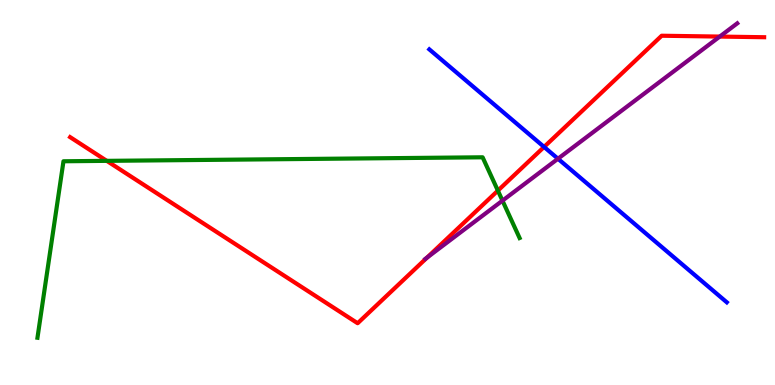[{'lines': ['blue', 'red'], 'intersections': [{'x': 7.02, 'y': 6.18}]}, {'lines': ['green', 'red'], 'intersections': [{'x': 1.38, 'y': 5.82}, {'x': 6.42, 'y': 5.05}]}, {'lines': ['purple', 'red'], 'intersections': [{'x': 5.51, 'y': 3.31}, {'x': 9.29, 'y': 9.05}]}, {'lines': ['blue', 'green'], 'intersections': []}, {'lines': ['blue', 'purple'], 'intersections': [{'x': 7.2, 'y': 5.88}]}, {'lines': ['green', 'purple'], 'intersections': [{'x': 6.48, 'y': 4.79}]}]